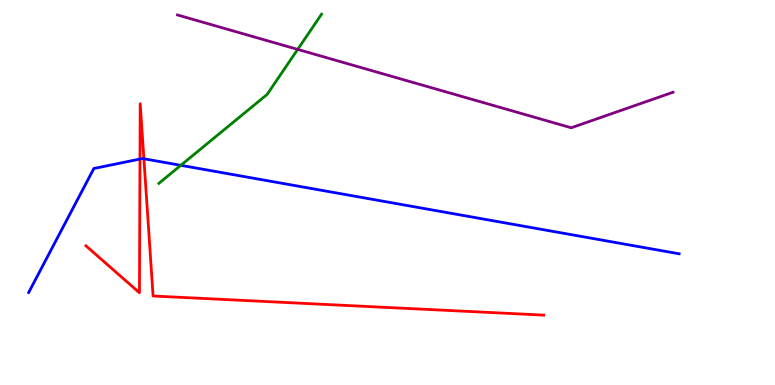[{'lines': ['blue', 'red'], 'intersections': [{'x': 1.81, 'y': 5.87}, {'x': 1.86, 'y': 5.88}]}, {'lines': ['green', 'red'], 'intersections': []}, {'lines': ['purple', 'red'], 'intersections': []}, {'lines': ['blue', 'green'], 'intersections': [{'x': 2.33, 'y': 5.71}]}, {'lines': ['blue', 'purple'], 'intersections': []}, {'lines': ['green', 'purple'], 'intersections': [{'x': 3.84, 'y': 8.72}]}]